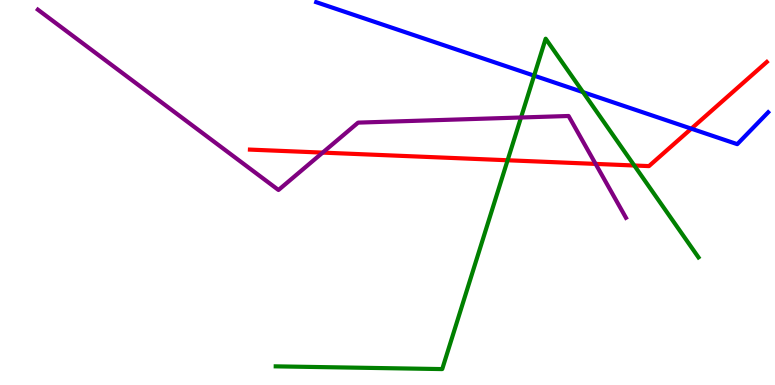[{'lines': ['blue', 'red'], 'intersections': [{'x': 8.92, 'y': 6.66}]}, {'lines': ['green', 'red'], 'intersections': [{'x': 6.55, 'y': 5.84}, {'x': 8.18, 'y': 5.7}]}, {'lines': ['purple', 'red'], 'intersections': [{'x': 4.16, 'y': 6.04}, {'x': 7.69, 'y': 5.74}]}, {'lines': ['blue', 'green'], 'intersections': [{'x': 6.89, 'y': 8.04}, {'x': 7.52, 'y': 7.61}]}, {'lines': ['blue', 'purple'], 'intersections': []}, {'lines': ['green', 'purple'], 'intersections': [{'x': 6.72, 'y': 6.95}]}]